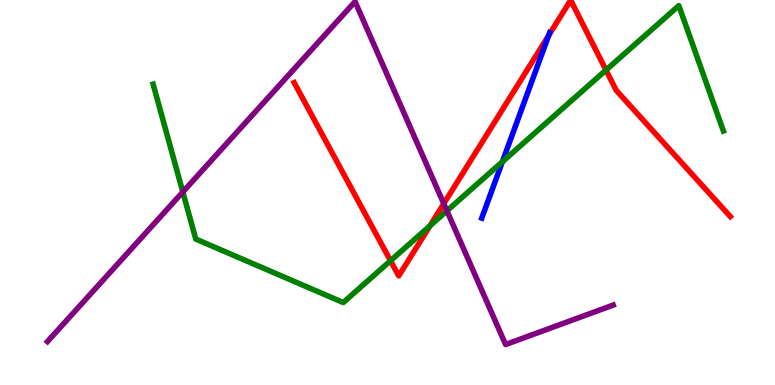[{'lines': ['blue', 'red'], 'intersections': [{'x': 7.08, 'y': 9.08}]}, {'lines': ['green', 'red'], 'intersections': [{'x': 5.04, 'y': 3.23}, {'x': 5.55, 'y': 4.13}, {'x': 7.82, 'y': 8.18}]}, {'lines': ['purple', 'red'], 'intersections': [{'x': 5.73, 'y': 4.71}]}, {'lines': ['blue', 'green'], 'intersections': [{'x': 6.48, 'y': 5.8}]}, {'lines': ['blue', 'purple'], 'intersections': []}, {'lines': ['green', 'purple'], 'intersections': [{'x': 2.36, 'y': 5.01}, {'x': 5.77, 'y': 4.52}]}]